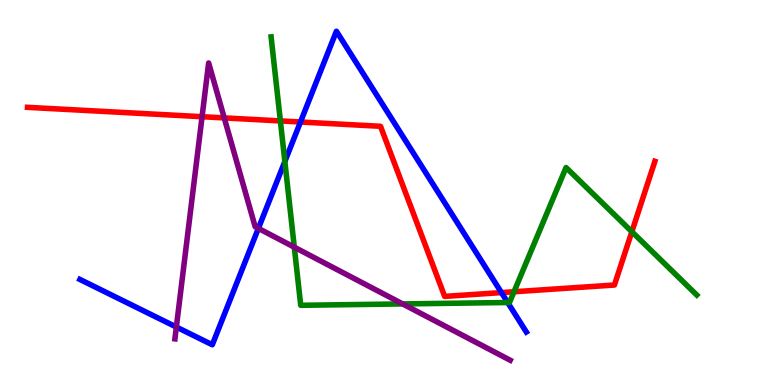[{'lines': ['blue', 'red'], 'intersections': [{'x': 3.88, 'y': 6.83}, {'x': 6.47, 'y': 2.4}]}, {'lines': ['green', 'red'], 'intersections': [{'x': 3.62, 'y': 6.86}, {'x': 6.63, 'y': 2.42}, {'x': 8.15, 'y': 3.98}]}, {'lines': ['purple', 'red'], 'intersections': [{'x': 2.61, 'y': 6.97}, {'x': 2.89, 'y': 6.94}]}, {'lines': ['blue', 'green'], 'intersections': [{'x': 3.68, 'y': 5.81}, {'x': 6.55, 'y': 2.14}]}, {'lines': ['blue', 'purple'], 'intersections': [{'x': 2.28, 'y': 1.51}, {'x': 3.33, 'y': 4.07}]}, {'lines': ['green', 'purple'], 'intersections': [{'x': 3.8, 'y': 3.58}, {'x': 5.2, 'y': 2.11}]}]